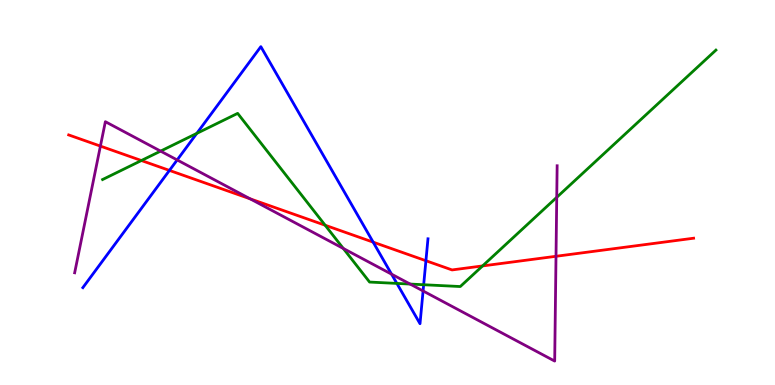[{'lines': ['blue', 'red'], 'intersections': [{'x': 2.19, 'y': 5.57}, {'x': 4.82, 'y': 3.71}, {'x': 5.5, 'y': 3.23}]}, {'lines': ['green', 'red'], 'intersections': [{'x': 1.82, 'y': 5.83}, {'x': 4.2, 'y': 4.15}, {'x': 6.23, 'y': 3.09}]}, {'lines': ['purple', 'red'], 'intersections': [{'x': 1.3, 'y': 6.21}, {'x': 3.23, 'y': 4.84}, {'x': 7.17, 'y': 3.34}]}, {'lines': ['blue', 'green'], 'intersections': [{'x': 2.54, 'y': 6.54}, {'x': 5.12, 'y': 2.64}, {'x': 5.47, 'y': 2.6}]}, {'lines': ['blue', 'purple'], 'intersections': [{'x': 2.29, 'y': 5.85}, {'x': 5.05, 'y': 2.88}, {'x': 5.46, 'y': 2.44}]}, {'lines': ['green', 'purple'], 'intersections': [{'x': 2.07, 'y': 6.07}, {'x': 4.43, 'y': 3.55}, {'x': 5.29, 'y': 2.62}, {'x': 7.18, 'y': 4.87}]}]